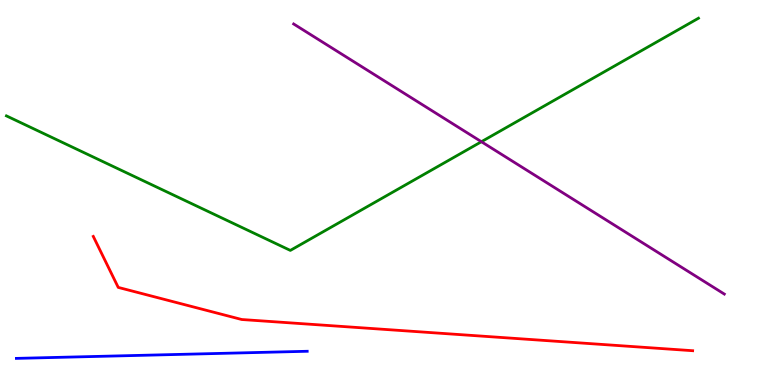[{'lines': ['blue', 'red'], 'intersections': []}, {'lines': ['green', 'red'], 'intersections': []}, {'lines': ['purple', 'red'], 'intersections': []}, {'lines': ['blue', 'green'], 'intersections': []}, {'lines': ['blue', 'purple'], 'intersections': []}, {'lines': ['green', 'purple'], 'intersections': [{'x': 6.21, 'y': 6.32}]}]